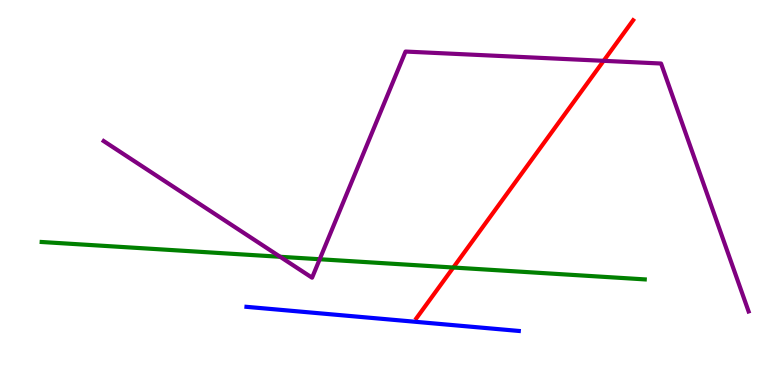[{'lines': ['blue', 'red'], 'intersections': []}, {'lines': ['green', 'red'], 'intersections': [{'x': 5.85, 'y': 3.05}]}, {'lines': ['purple', 'red'], 'intersections': [{'x': 7.79, 'y': 8.42}]}, {'lines': ['blue', 'green'], 'intersections': []}, {'lines': ['blue', 'purple'], 'intersections': []}, {'lines': ['green', 'purple'], 'intersections': [{'x': 3.62, 'y': 3.33}, {'x': 4.13, 'y': 3.27}]}]